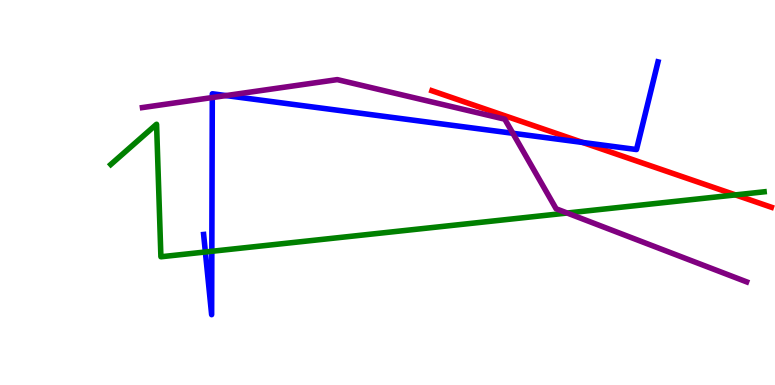[{'lines': ['blue', 'red'], 'intersections': [{'x': 7.52, 'y': 6.3}]}, {'lines': ['green', 'red'], 'intersections': [{'x': 9.49, 'y': 4.94}]}, {'lines': ['purple', 'red'], 'intersections': []}, {'lines': ['blue', 'green'], 'intersections': [{'x': 2.65, 'y': 3.46}, {'x': 2.73, 'y': 3.47}]}, {'lines': ['blue', 'purple'], 'intersections': [{'x': 2.74, 'y': 7.47}, {'x': 2.92, 'y': 7.52}, {'x': 6.62, 'y': 6.54}]}, {'lines': ['green', 'purple'], 'intersections': [{'x': 7.32, 'y': 4.47}]}]